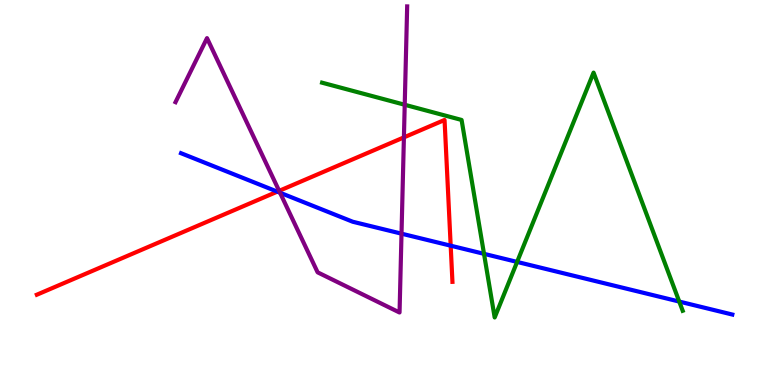[{'lines': ['blue', 'red'], 'intersections': [{'x': 3.58, 'y': 5.02}, {'x': 5.82, 'y': 3.62}]}, {'lines': ['green', 'red'], 'intersections': []}, {'lines': ['purple', 'red'], 'intersections': [{'x': 3.6, 'y': 5.04}, {'x': 5.21, 'y': 6.43}]}, {'lines': ['blue', 'green'], 'intersections': [{'x': 6.25, 'y': 3.41}, {'x': 6.67, 'y': 3.2}, {'x': 8.76, 'y': 2.17}]}, {'lines': ['blue', 'purple'], 'intersections': [{'x': 3.61, 'y': 4.99}, {'x': 5.18, 'y': 3.93}]}, {'lines': ['green', 'purple'], 'intersections': [{'x': 5.22, 'y': 7.28}]}]